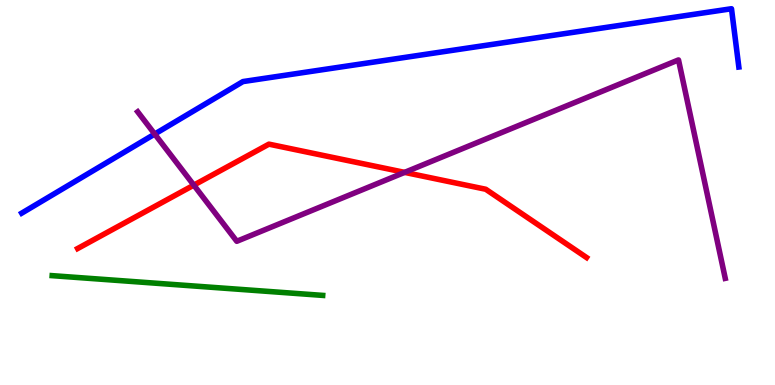[{'lines': ['blue', 'red'], 'intersections': []}, {'lines': ['green', 'red'], 'intersections': []}, {'lines': ['purple', 'red'], 'intersections': [{'x': 2.5, 'y': 5.19}, {'x': 5.22, 'y': 5.52}]}, {'lines': ['blue', 'green'], 'intersections': []}, {'lines': ['blue', 'purple'], 'intersections': [{'x': 2.0, 'y': 6.52}]}, {'lines': ['green', 'purple'], 'intersections': []}]